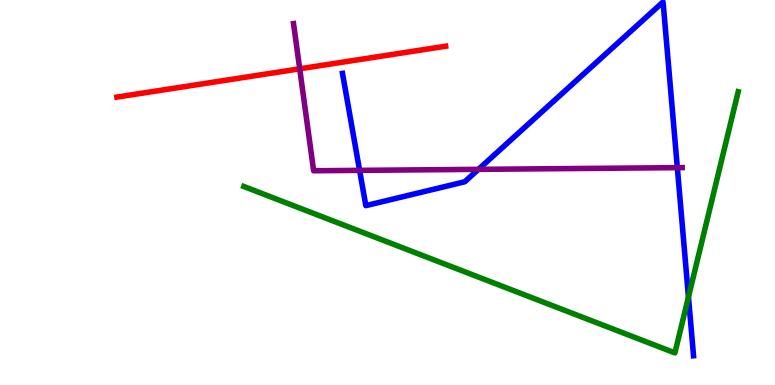[{'lines': ['blue', 'red'], 'intersections': []}, {'lines': ['green', 'red'], 'intersections': []}, {'lines': ['purple', 'red'], 'intersections': [{'x': 3.87, 'y': 8.21}]}, {'lines': ['blue', 'green'], 'intersections': [{'x': 8.88, 'y': 2.29}]}, {'lines': ['blue', 'purple'], 'intersections': [{'x': 4.64, 'y': 5.58}, {'x': 6.17, 'y': 5.6}, {'x': 8.74, 'y': 5.65}]}, {'lines': ['green', 'purple'], 'intersections': []}]